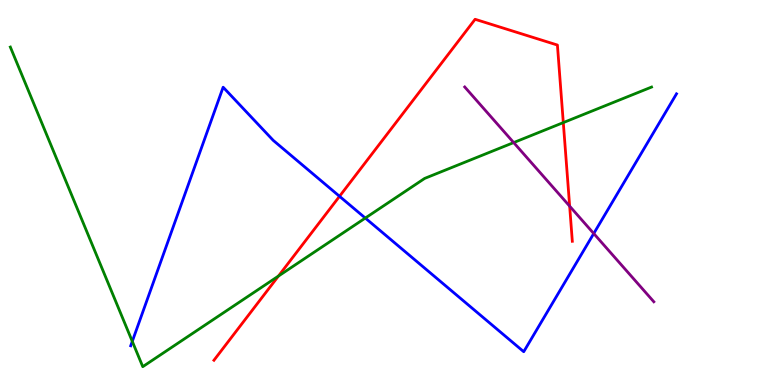[{'lines': ['blue', 'red'], 'intersections': [{'x': 4.38, 'y': 4.9}]}, {'lines': ['green', 'red'], 'intersections': [{'x': 3.59, 'y': 2.83}, {'x': 7.27, 'y': 6.82}]}, {'lines': ['purple', 'red'], 'intersections': [{'x': 7.35, 'y': 4.65}]}, {'lines': ['blue', 'green'], 'intersections': [{'x': 1.71, 'y': 1.13}, {'x': 4.71, 'y': 4.34}]}, {'lines': ['blue', 'purple'], 'intersections': [{'x': 7.66, 'y': 3.93}]}, {'lines': ['green', 'purple'], 'intersections': [{'x': 6.63, 'y': 6.3}]}]